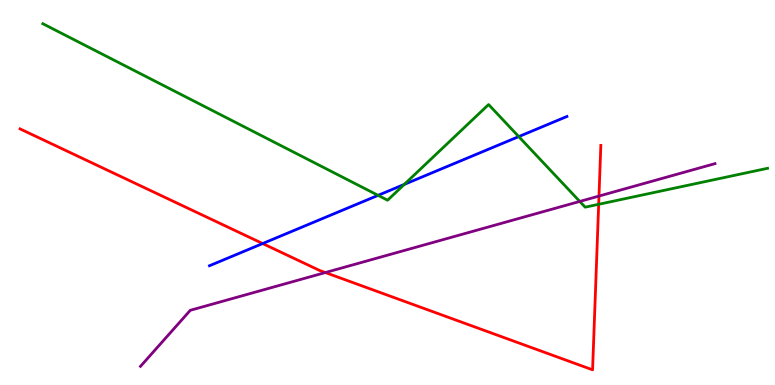[{'lines': ['blue', 'red'], 'intersections': [{'x': 3.39, 'y': 3.67}]}, {'lines': ['green', 'red'], 'intersections': [{'x': 7.72, 'y': 4.69}]}, {'lines': ['purple', 'red'], 'intersections': [{'x': 4.2, 'y': 2.92}, {'x': 7.73, 'y': 4.91}]}, {'lines': ['blue', 'green'], 'intersections': [{'x': 4.88, 'y': 4.93}, {'x': 5.22, 'y': 5.21}, {'x': 6.69, 'y': 6.45}]}, {'lines': ['blue', 'purple'], 'intersections': []}, {'lines': ['green', 'purple'], 'intersections': [{'x': 7.48, 'y': 4.77}]}]